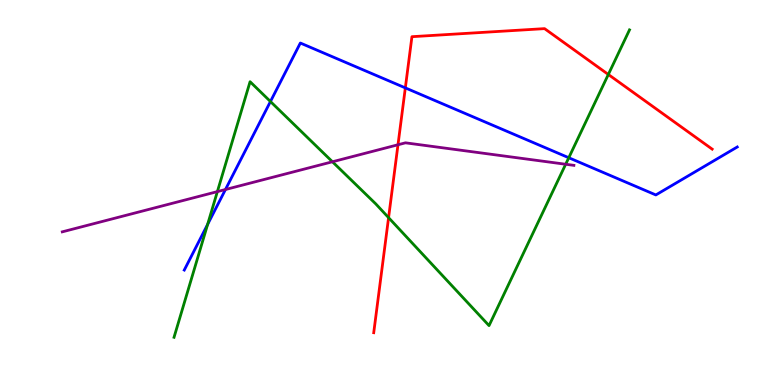[{'lines': ['blue', 'red'], 'intersections': [{'x': 5.23, 'y': 7.72}]}, {'lines': ['green', 'red'], 'intersections': [{'x': 5.01, 'y': 4.35}, {'x': 7.85, 'y': 8.07}]}, {'lines': ['purple', 'red'], 'intersections': [{'x': 5.14, 'y': 6.24}]}, {'lines': ['blue', 'green'], 'intersections': [{'x': 2.68, 'y': 4.17}, {'x': 3.49, 'y': 7.36}, {'x': 7.34, 'y': 5.9}]}, {'lines': ['blue', 'purple'], 'intersections': [{'x': 2.91, 'y': 5.08}]}, {'lines': ['green', 'purple'], 'intersections': [{'x': 2.8, 'y': 5.02}, {'x': 4.29, 'y': 5.8}, {'x': 7.3, 'y': 5.73}]}]